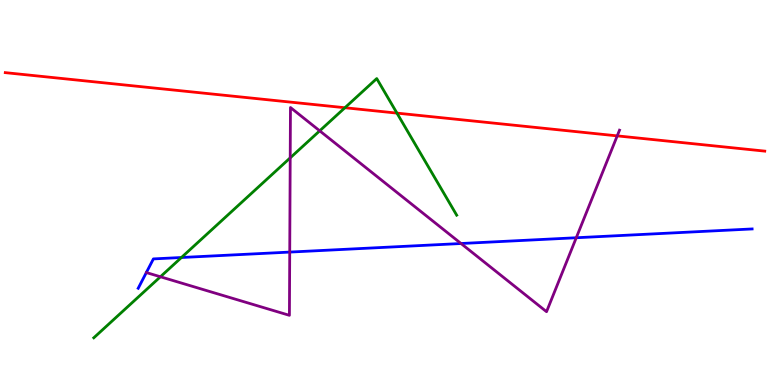[{'lines': ['blue', 'red'], 'intersections': []}, {'lines': ['green', 'red'], 'intersections': [{'x': 4.45, 'y': 7.2}, {'x': 5.12, 'y': 7.06}]}, {'lines': ['purple', 'red'], 'intersections': [{'x': 7.96, 'y': 6.47}]}, {'lines': ['blue', 'green'], 'intersections': [{'x': 2.34, 'y': 3.31}]}, {'lines': ['blue', 'purple'], 'intersections': [{'x': 3.74, 'y': 3.45}, {'x': 5.95, 'y': 3.67}, {'x': 7.44, 'y': 3.82}]}, {'lines': ['green', 'purple'], 'intersections': [{'x': 2.07, 'y': 2.81}, {'x': 3.74, 'y': 5.9}, {'x': 4.13, 'y': 6.6}]}]